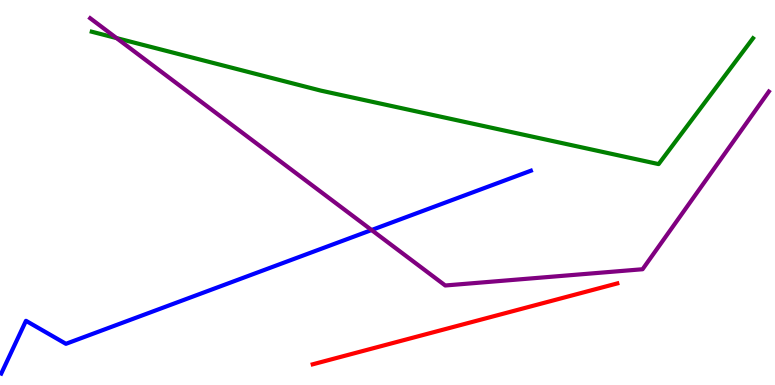[{'lines': ['blue', 'red'], 'intersections': []}, {'lines': ['green', 'red'], 'intersections': []}, {'lines': ['purple', 'red'], 'intersections': []}, {'lines': ['blue', 'green'], 'intersections': []}, {'lines': ['blue', 'purple'], 'intersections': [{'x': 4.79, 'y': 4.03}]}, {'lines': ['green', 'purple'], 'intersections': [{'x': 1.5, 'y': 9.01}]}]